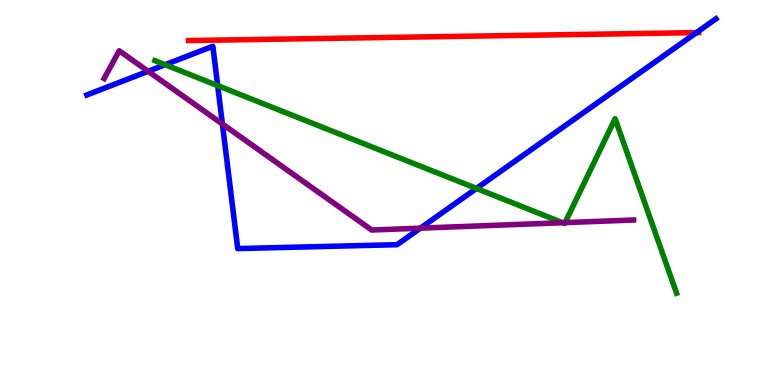[{'lines': ['blue', 'red'], 'intersections': [{'x': 8.99, 'y': 9.15}]}, {'lines': ['green', 'red'], 'intersections': []}, {'lines': ['purple', 'red'], 'intersections': []}, {'lines': ['blue', 'green'], 'intersections': [{'x': 2.13, 'y': 8.32}, {'x': 2.81, 'y': 7.78}, {'x': 6.15, 'y': 5.11}]}, {'lines': ['blue', 'purple'], 'intersections': [{'x': 1.91, 'y': 8.15}, {'x': 2.87, 'y': 6.78}, {'x': 5.42, 'y': 4.07}]}, {'lines': ['green', 'purple'], 'intersections': [{'x': 7.26, 'y': 4.22}, {'x': 7.29, 'y': 4.22}]}]